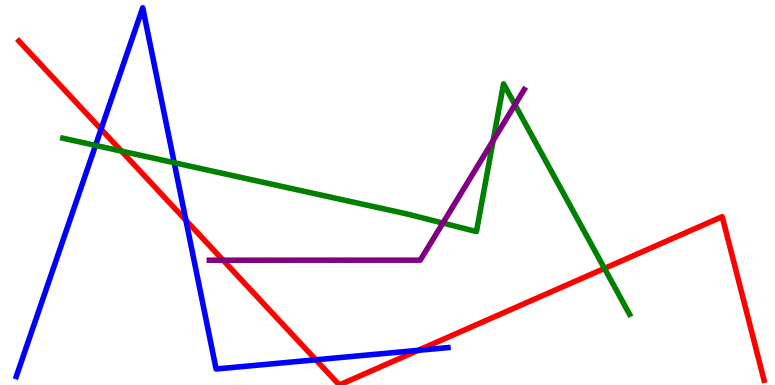[{'lines': ['blue', 'red'], 'intersections': [{'x': 1.3, 'y': 6.64}, {'x': 2.4, 'y': 4.28}, {'x': 4.08, 'y': 0.655}, {'x': 5.39, 'y': 0.9}]}, {'lines': ['green', 'red'], 'intersections': [{'x': 1.57, 'y': 6.07}, {'x': 7.8, 'y': 3.03}]}, {'lines': ['purple', 'red'], 'intersections': [{'x': 2.88, 'y': 3.24}]}, {'lines': ['blue', 'green'], 'intersections': [{'x': 1.23, 'y': 6.22}, {'x': 2.25, 'y': 5.77}]}, {'lines': ['blue', 'purple'], 'intersections': []}, {'lines': ['green', 'purple'], 'intersections': [{'x': 5.71, 'y': 4.21}, {'x': 6.36, 'y': 6.35}, {'x': 6.64, 'y': 7.28}]}]